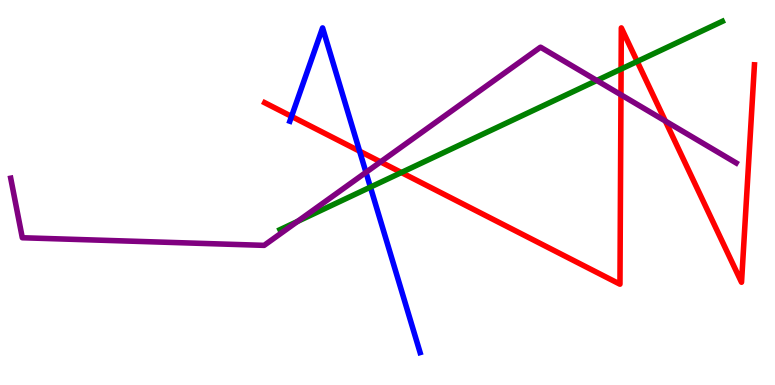[{'lines': ['blue', 'red'], 'intersections': [{'x': 3.76, 'y': 6.98}, {'x': 4.64, 'y': 6.07}]}, {'lines': ['green', 'red'], 'intersections': [{'x': 5.18, 'y': 5.52}, {'x': 8.01, 'y': 8.21}, {'x': 8.22, 'y': 8.4}]}, {'lines': ['purple', 'red'], 'intersections': [{'x': 4.91, 'y': 5.8}, {'x': 8.01, 'y': 7.54}, {'x': 8.58, 'y': 6.86}]}, {'lines': ['blue', 'green'], 'intersections': [{'x': 4.78, 'y': 5.14}]}, {'lines': ['blue', 'purple'], 'intersections': [{'x': 4.72, 'y': 5.52}]}, {'lines': ['green', 'purple'], 'intersections': [{'x': 3.84, 'y': 4.25}, {'x': 7.7, 'y': 7.91}]}]